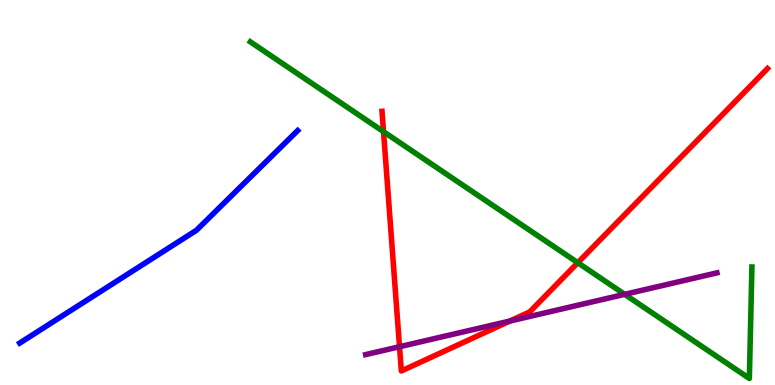[{'lines': ['blue', 'red'], 'intersections': []}, {'lines': ['green', 'red'], 'intersections': [{'x': 4.95, 'y': 6.58}, {'x': 7.46, 'y': 3.18}]}, {'lines': ['purple', 'red'], 'intersections': [{'x': 5.16, 'y': 0.994}, {'x': 6.58, 'y': 1.66}]}, {'lines': ['blue', 'green'], 'intersections': []}, {'lines': ['blue', 'purple'], 'intersections': []}, {'lines': ['green', 'purple'], 'intersections': [{'x': 8.06, 'y': 2.35}]}]